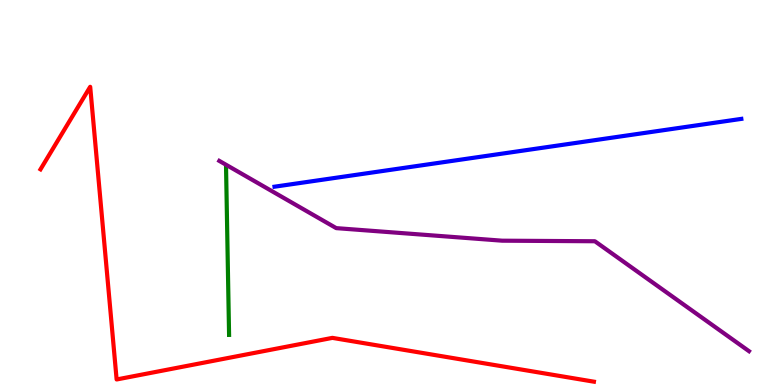[{'lines': ['blue', 'red'], 'intersections': []}, {'lines': ['green', 'red'], 'intersections': []}, {'lines': ['purple', 'red'], 'intersections': []}, {'lines': ['blue', 'green'], 'intersections': []}, {'lines': ['blue', 'purple'], 'intersections': []}, {'lines': ['green', 'purple'], 'intersections': []}]